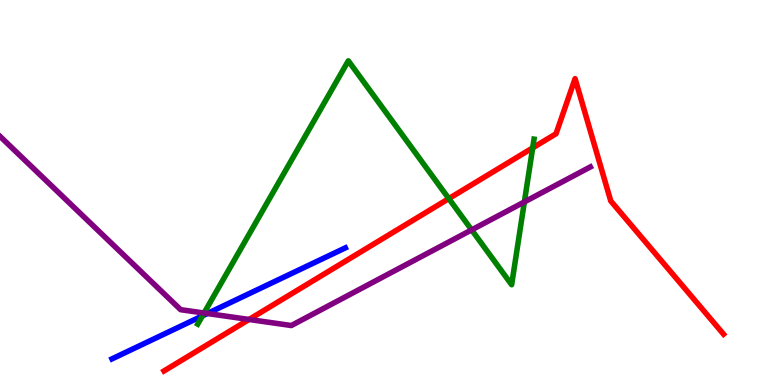[{'lines': ['blue', 'red'], 'intersections': []}, {'lines': ['green', 'red'], 'intersections': [{'x': 5.79, 'y': 4.84}, {'x': 6.87, 'y': 6.16}]}, {'lines': ['purple', 'red'], 'intersections': [{'x': 3.21, 'y': 1.7}]}, {'lines': ['blue', 'green'], 'intersections': [{'x': 2.61, 'y': 1.8}]}, {'lines': ['blue', 'purple'], 'intersections': [{'x': 2.68, 'y': 1.86}]}, {'lines': ['green', 'purple'], 'intersections': [{'x': 2.63, 'y': 1.87}, {'x': 6.09, 'y': 4.03}, {'x': 6.77, 'y': 4.76}]}]